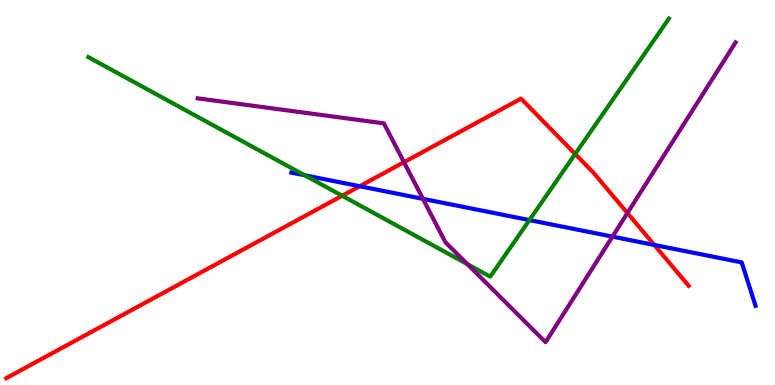[{'lines': ['blue', 'red'], 'intersections': [{'x': 4.64, 'y': 5.16}, {'x': 8.44, 'y': 3.64}]}, {'lines': ['green', 'red'], 'intersections': [{'x': 4.42, 'y': 4.92}, {'x': 7.42, 'y': 6.0}]}, {'lines': ['purple', 'red'], 'intersections': [{'x': 5.21, 'y': 5.79}, {'x': 8.1, 'y': 4.47}]}, {'lines': ['blue', 'green'], 'intersections': [{'x': 3.93, 'y': 5.45}, {'x': 6.83, 'y': 4.28}]}, {'lines': ['blue', 'purple'], 'intersections': [{'x': 5.46, 'y': 4.84}, {'x': 7.9, 'y': 3.85}]}, {'lines': ['green', 'purple'], 'intersections': [{'x': 6.03, 'y': 3.14}]}]